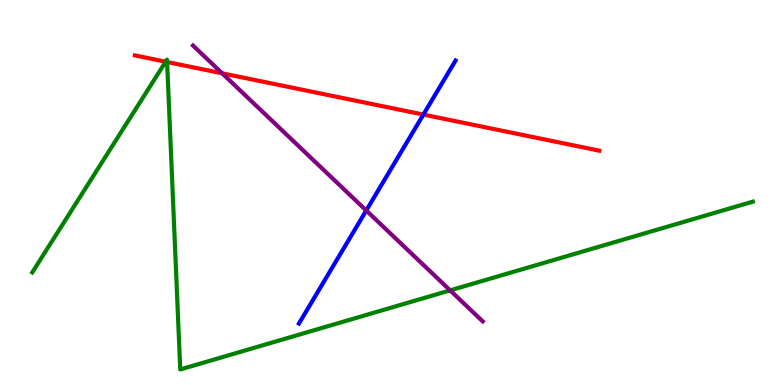[{'lines': ['blue', 'red'], 'intersections': [{'x': 5.46, 'y': 7.02}]}, {'lines': ['green', 'red'], 'intersections': [{'x': 2.14, 'y': 8.4}, {'x': 2.16, 'y': 8.39}]}, {'lines': ['purple', 'red'], 'intersections': [{'x': 2.87, 'y': 8.1}]}, {'lines': ['blue', 'green'], 'intersections': []}, {'lines': ['blue', 'purple'], 'intersections': [{'x': 4.73, 'y': 4.53}]}, {'lines': ['green', 'purple'], 'intersections': [{'x': 5.81, 'y': 2.46}]}]